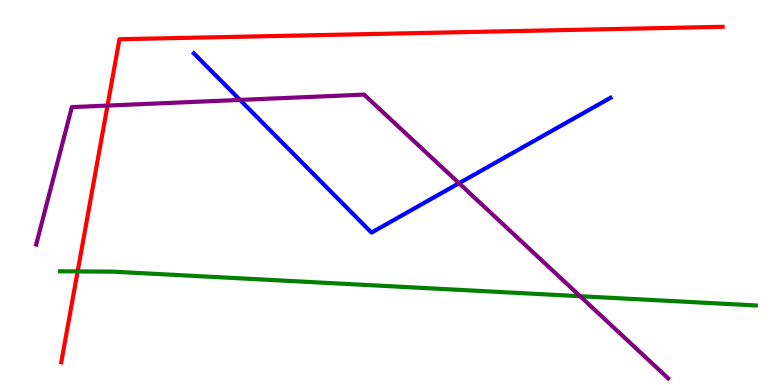[{'lines': ['blue', 'red'], 'intersections': []}, {'lines': ['green', 'red'], 'intersections': [{'x': 1.0, 'y': 2.95}]}, {'lines': ['purple', 'red'], 'intersections': [{'x': 1.39, 'y': 7.26}]}, {'lines': ['blue', 'green'], 'intersections': []}, {'lines': ['blue', 'purple'], 'intersections': [{'x': 3.1, 'y': 7.4}, {'x': 5.92, 'y': 5.24}]}, {'lines': ['green', 'purple'], 'intersections': [{'x': 7.49, 'y': 2.31}]}]